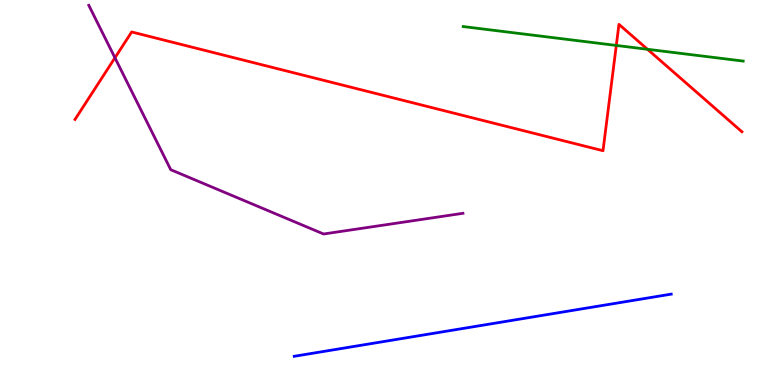[{'lines': ['blue', 'red'], 'intersections': []}, {'lines': ['green', 'red'], 'intersections': [{'x': 7.95, 'y': 8.82}, {'x': 8.35, 'y': 8.72}]}, {'lines': ['purple', 'red'], 'intersections': [{'x': 1.48, 'y': 8.5}]}, {'lines': ['blue', 'green'], 'intersections': []}, {'lines': ['blue', 'purple'], 'intersections': []}, {'lines': ['green', 'purple'], 'intersections': []}]